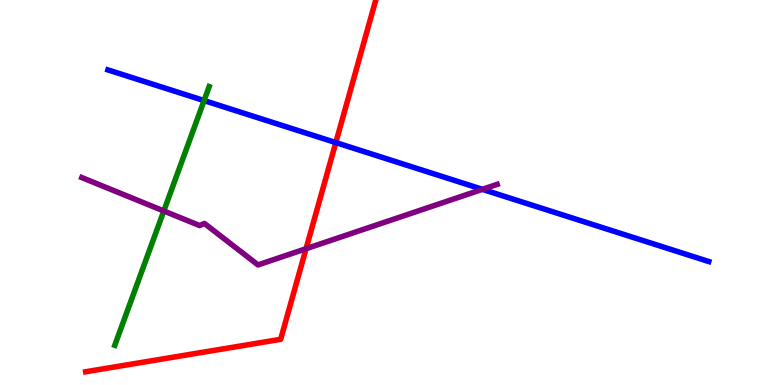[{'lines': ['blue', 'red'], 'intersections': [{'x': 4.33, 'y': 6.3}]}, {'lines': ['green', 'red'], 'intersections': []}, {'lines': ['purple', 'red'], 'intersections': [{'x': 3.95, 'y': 3.54}]}, {'lines': ['blue', 'green'], 'intersections': [{'x': 2.63, 'y': 7.39}]}, {'lines': ['blue', 'purple'], 'intersections': [{'x': 6.22, 'y': 5.08}]}, {'lines': ['green', 'purple'], 'intersections': [{'x': 2.11, 'y': 4.52}]}]